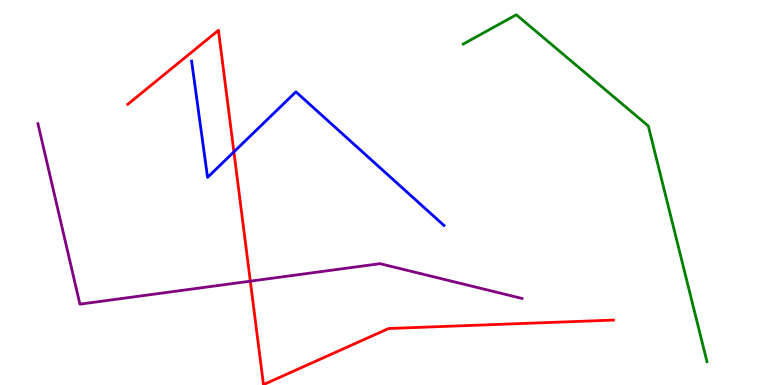[{'lines': ['blue', 'red'], 'intersections': [{'x': 3.02, 'y': 6.05}]}, {'lines': ['green', 'red'], 'intersections': []}, {'lines': ['purple', 'red'], 'intersections': [{'x': 3.23, 'y': 2.7}]}, {'lines': ['blue', 'green'], 'intersections': []}, {'lines': ['blue', 'purple'], 'intersections': []}, {'lines': ['green', 'purple'], 'intersections': []}]